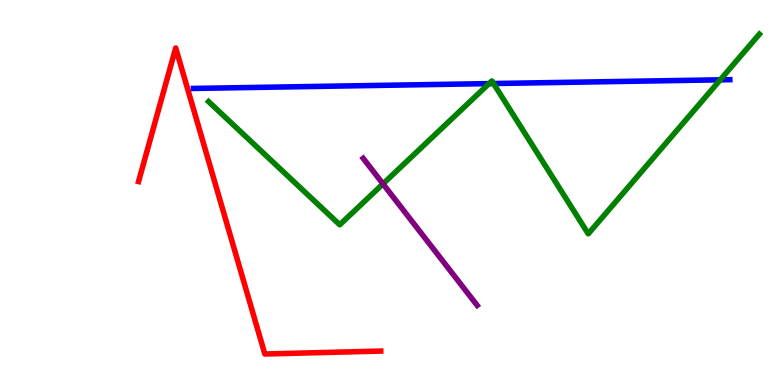[{'lines': ['blue', 'red'], 'intersections': []}, {'lines': ['green', 'red'], 'intersections': []}, {'lines': ['purple', 'red'], 'intersections': []}, {'lines': ['blue', 'green'], 'intersections': [{'x': 6.31, 'y': 7.83}, {'x': 6.37, 'y': 7.83}, {'x': 9.29, 'y': 7.93}]}, {'lines': ['blue', 'purple'], 'intersections': []}, {'lines': ['green', 'purple'], 'intersections': [{'x': 4.94, 'y': 5.22}]}]